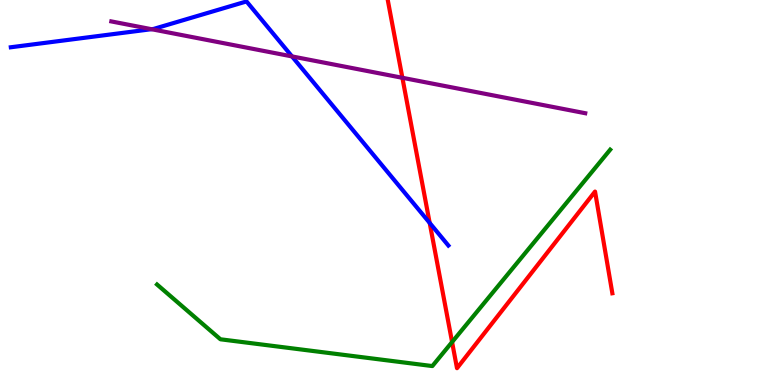[{'lines': ['blue', 'red'], 'intersections': [{'x': 5.54, 'y': 4.21}]}, {'lines': ['green', 'red'], 'intersections': [{'x': 5.83, 'y': 1.12}]}, {'lines': ['purple', 'red'], 'intersections': [{'x': 5.19, 'y': 7.98}]}, {'lines': ['blue', 'green'], 'intersections': []}, {'lines': ['blue', 'purple'], 'intersections': [{'x': 1.95, 'y': 9.24}, {'x': 3.77, 'y': 8.53}]}, {'lines': ['green', 'purple'], 'intersections': []}]